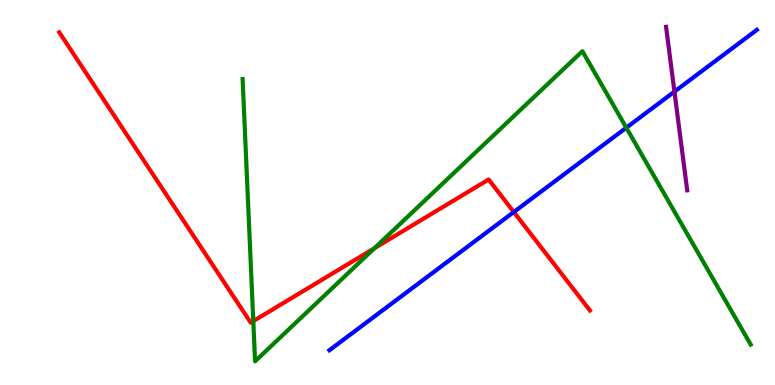[{'lines': ['blue', 'red'], 'intersections': [{'x': 6.63, 'y': 4.49}]}, {'lines': ['green', 'red'], 'intersections': [{'x': 3.27, 'y': 1.66}, {'x': 4.83, 'y': 3.55}]}, {'lines': ['purple', 'red'], 'intersections': []}, {'lines': ['blue', 'green'], 'intersections': [{'x': 8.08, 'y': 6.68}]}, {'lines': ['blue', 'purple'], 'intersections': [{'x': 8.7, 'y': 7.62}]}, {'lines': ['green', 'purple'], 'intersections': []}]